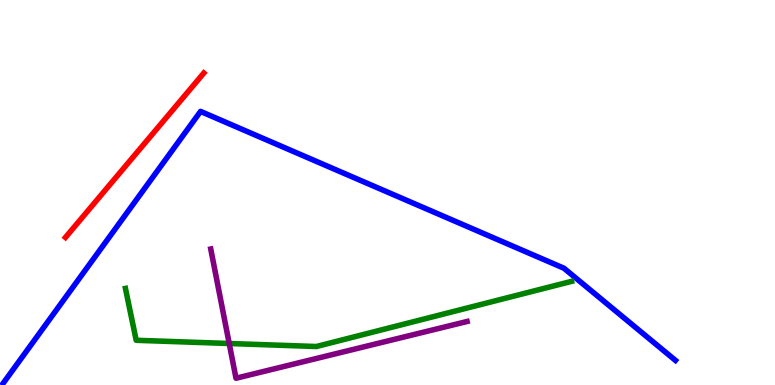[{'lines': ['blue', 'red'], 'intersections': []}, {'lines': ['green', 'red'], 'intersections': []}, {'lines': ['purple', 'red'], 'intersections': []}, {'lines': ['blue', 'green'], 'intersections': []}, {'lines': ['blue', 'purple'], 'intersections': []}, {'lines': ['green', 'purple'], 'intersections': [{'x': 2.96, 'y': 1.08}]}]